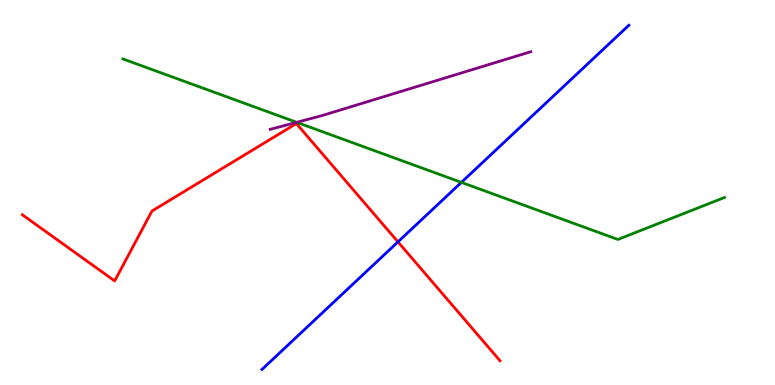[{'lines': ['blue', 'red'], 'intersections': [{'x': 5.14, 'y': 3.72}]}, {'lines': ['green', 'red'], 'intersections': []}, {'lines': ['purple', 'red'], 'intersections': []}, {'lines': ['blue', 'green'], 'intersections': [{'x': 5.95, 'y': 5.26}]}, {'lines': ['blue', 'purple'], 'intersections': []}, {'lines': ['green', 'purple'], 'intersections': [{'x': 3.83, 'y': 6.82}]}]